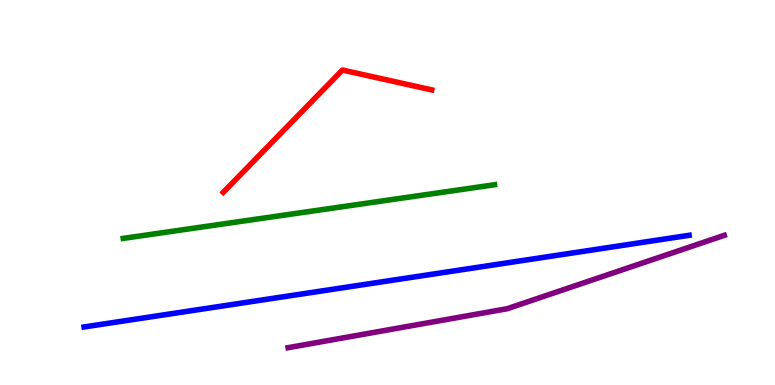[{'lines': ['blue', 'red'], 'intersections': []}, {'lines': ['green', 'red'], 'intersections': []}, {'lines': ['purple', 'red'], 'intersections': []}, {'lines': ['blue', 'green'], 'intersections': []}, {'lines': ['blue', 'purple'], 'intersections': []}, {'lines': ['green', 'purple'], 'intersections': []}]